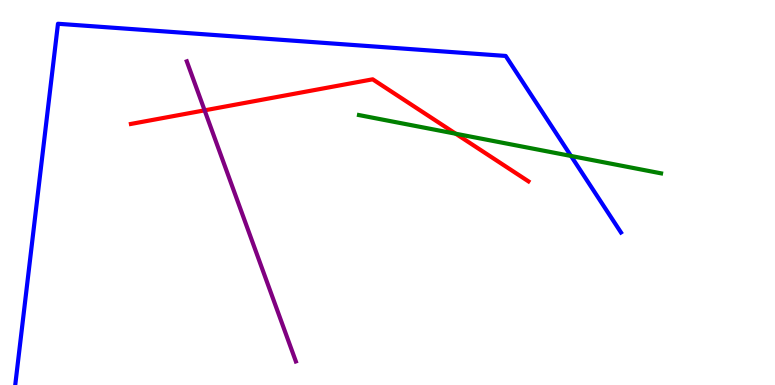[{'lines': ['blue', 'red'], 'intersections': []}, {'lines': ['green', 'red'], 'intersections': [{'x': 5.88, 'y': 6.53}]}, {'lines': ['purple', 'red'], 'intersections': [{'x': 2.64, 'y': 7.13}]}, {'lines': ['blue', 'green'], 'intersections': [{'x': 7.37, 'y': 5.95}]}, {'lines': ['blue', 'purple'], 'intersections': []}, {'lines': ['green', 'purple'], 'intersections': []}]